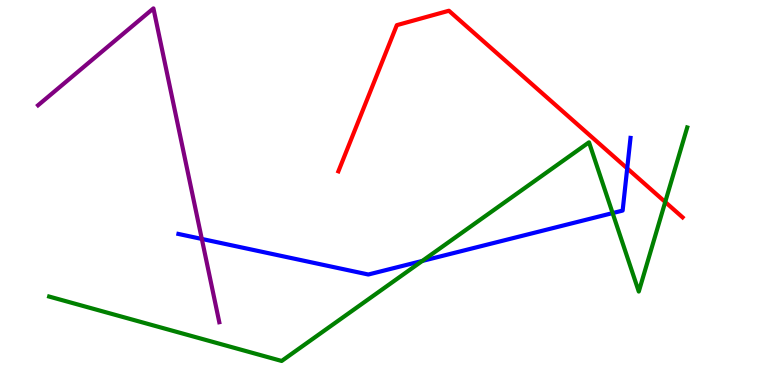[{'lines': ['blue', 'red'], 'intersections': [{'x': 8.09, 'y': 5.63}]}, {'lines': ['green', 'red'], 'intersections': [{'x': 8.58, 'y': 4.75}]}, {'lines': ['purple', 'red'], 'intersections': []}, {'lines': ['blue', 'green'], 'intersections': [{'x': 5.45, 'y': 3.22}, {'x': 7.9, 'y': 4.47}]}, {'lines': ['blue', 'purple'], 'intersections': [{'x': 2.6, 'y': 3.79}]}, {'lines': ['green', 'purple'], 'intersections': []}]